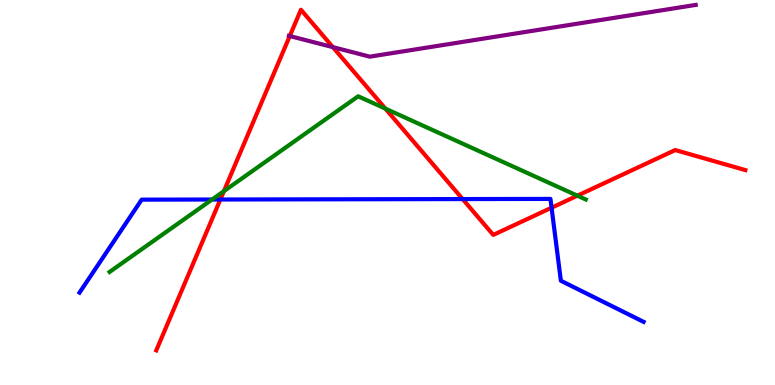[{'lines': ['blue', 'red'], 'intersections': [{'x': 2.84, 'y': 4.82}, {'x': 5.97, 'y': 4.83}, {'x': 7.12, 'y': 4.6}]}, {'lines': ['green', 'red'], 'intersections': [{'x': 2.89, 'y': 5.03}, {'x': 4.97, 'y': 7.18}, {'x': 7.45, 'y': 4.92}]}, {'lines': ['purple', 'red'], 'intersections': [{'x': 3.74, 'y': 9.06}, {'x': 4.29, 'y': 8.78}]}, {'lines': ['blue', 'green'], 'intersections': [{'x': 2.74, 'y': 4.82}]}, {'lines': ['blue', 'purple'], 'intersections': []}, {'lines': ['green', 'purple'], 'intersections': []}]